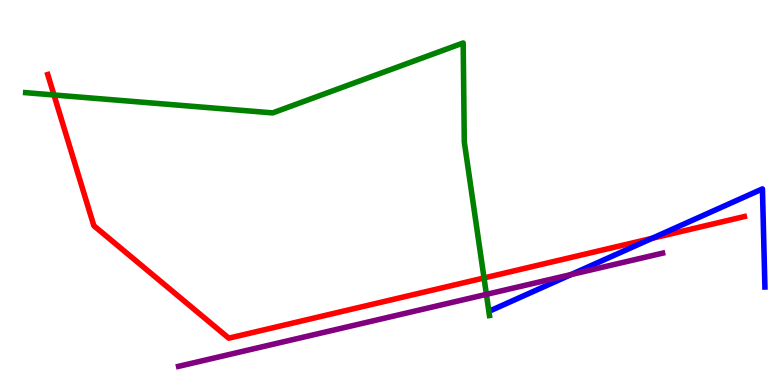[{'lines': ['blue', 'red'], 'intersections': [{'x': 8.41, 'y': 3.81}]}, {'lines': ['green', 'red'], 'intersections': [{'x': 0.697, 'y': 7.53}, {'x': 6.25, 'y': 2.78}]}, {'lines': ['purple', 'red'], 'intersections': []}, {'lines': ['blue', 'green'], 'intersections': []}, {'lines': ['blue', 'purple'], 'intersections': [{'x': 7.37, 'y': 2.87}]}, {'lines': ['green', 'purple'], 'intersections': [{'x': 6.28, 'y': 2.35}]}]